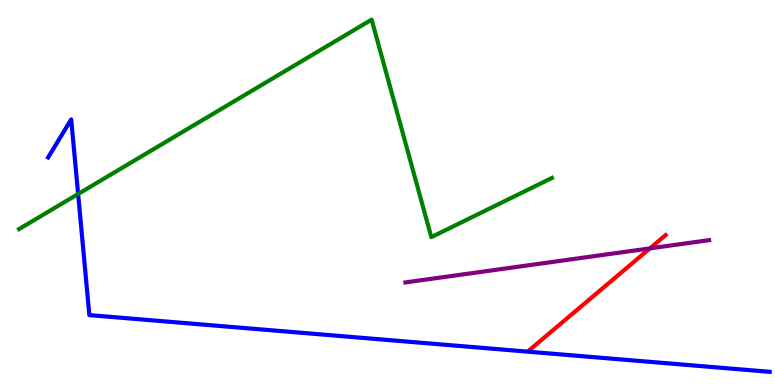[{'lines': ['blue', 'red'], 'intersections': []}, {'lines': ['green', 'red'], 'intersections': []}, {'lines': ['purple', 'red'], 'intersections': [{'x': 8.39, 'y': 3.55}]}, {'lines': ['blue', 'green'], 'intersections': [{'x': 1.01, 'y': 4.96}]}, {'lines': ['blue', 'purple'], 'intersections': []}, {'lines': ['green', 'purple'], 'intersections': []}]